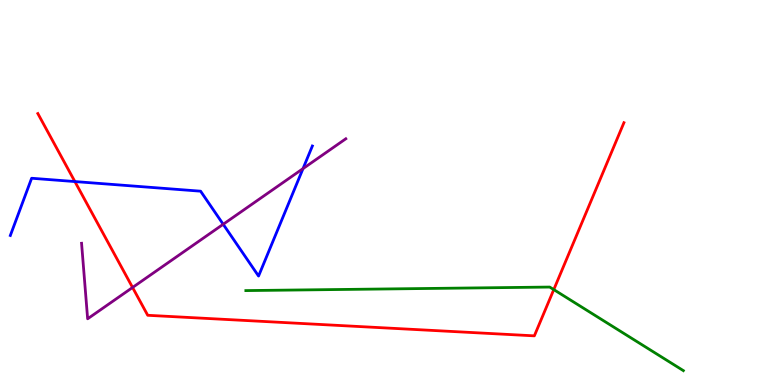[{'lines': ['blue', 'red'], 'intersections': [{'x': 0.966, 'y': 5.28}]}, {'lines': ['green', 'red'], 'intersections': [{'x': 7.15, 'y': 2.48}]}, {'lines': ['purple', 'red'], 'intersections': [{'x': 1.71, 'y': 2.53}]}, {'lines': ['blue', 'green'], 'intersections': []}, {'lines': ['blue', 'purple'], 'intersections': [{'x': 2.88, 'y': 4.17}, {'x': 3.91, 'y': 5.62}]}, {'lines': ['green', 'purple'], 'intersections': []}]